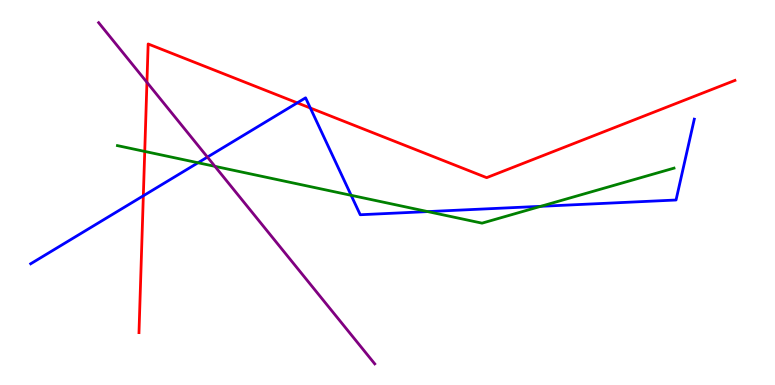[{'lines': ['blue', 'red'], 'intersections': [{'x': 1.85, 'y': 4.91}, {'x': 3.84, 'y': 7.33}, {'x': 4.0, 'y': 7.19}]}, {'lines': ['green', 'red'], 'intersections': [{'x': 1.87, 'y': 6.07}]}, {'lines': ['purple', 'red'], 'intersections': [{'x': 1.9, 'y': 7.86}]}, {'lines': ['blue', 'green'], 'intersections': [{'x': 2.56, 'y': 5.77}, {'x': 4.53, 'y': 4.93}, {'x': 5.52, 'y': 4.5}, {'x': 6.98, 'y': 4.64}]}, {'lines': ['blue', 'purple'], 'intersections': [{'x': 2.68, 'y': 5.92}]}, {'lines': ['green', 'purple'], 'intersections': [{'x': 2.77, 'y': 5.68}]}]